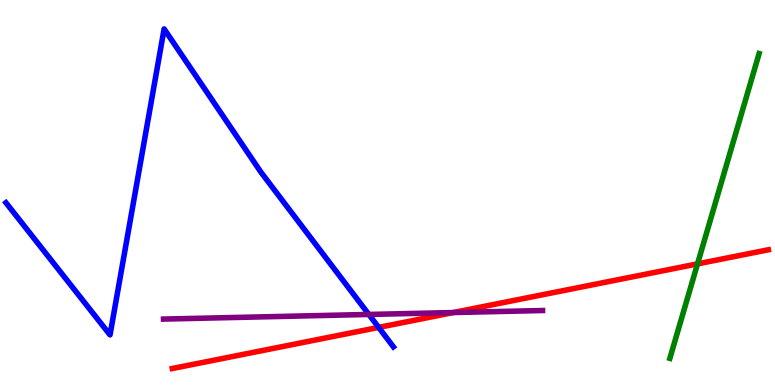[{'lines': ['blue', 'red'], 'intersections': [{'x': 4.89, 'y': 1.5}]}, {'lines': ['green', 'red'], 'intersections': [{'x': 9.0, 'y': 3.15}]}, {'lines': ['purple', 'red'], 'intersections': [{'x': 5.85, 'y': 1.88}]}, {'lines': ['blue', 'green'], 'intersections': []}, {'lines': ['blue', 'purple'], 'intersections': [{'x': 4.76, 'y': 1.83}]}, {'lines': ['green', 'purple'], 'intersections': []}]